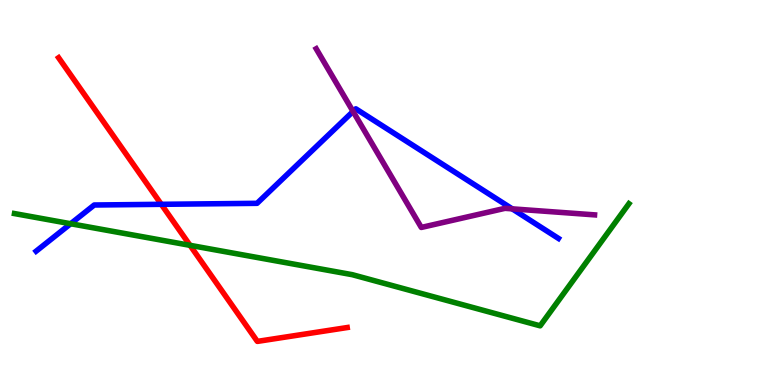[{'lines': ['blue', 'red'], 'intersections': [{'x': 2.08, 'y': 4.69}]}, {'lines': ['green', 'red'], 'intersections': [{'x': 2.45, 'y': 3.63}]}, {'lines': ['purple', 'red'], 'intersections': []}, {'lines': ['blue', 'green'], 'intersections': [{'x': 0.912, 'y': 4.19}]}, {'lines': ['blue', 'purple'], 'intersections': [{'x': 4.56, 'y': 7.11}, {'x': 6.61, 'y': 4.58}]}, {'lines': ['green', 'purple'], 'intersections': []}]